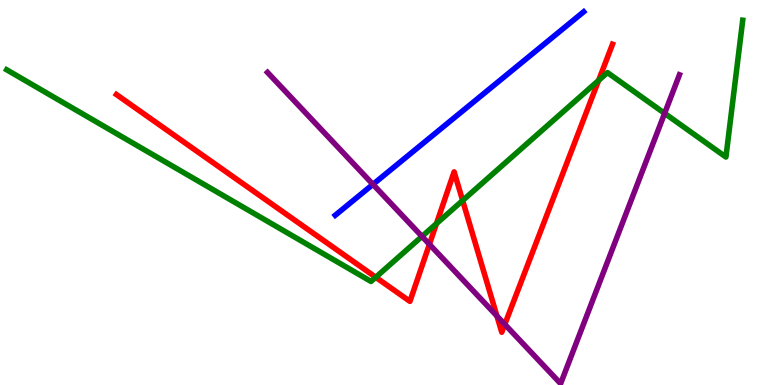[{'lines': ['blue', 'red'], 'intersections': []}, {'lines': ['green', 'red'], 'intersections': [{'x': 4.85, 'y': 2.8}, {'x': 5.63, 'y': 4.19}, {'x': 5.97, 'y': 4.79}, {'x': 7.72, 'y': 7.91}]}, {'lines': ['purple', 'red'], 'intersections': [{'x': 5.54, 'y': 3.65}, {'x': 6.41, 'y': 1.79}, {'x': 6.51, 'y': 1.58}]}, {'lines': ['blue', 'green'], 'intersections': []}, {'lines': ['blue', 'purple'], 'intersections': [{'x': 4.81, 'y': 5.21}]}, {'lines': ['green', 'purple'], 'intersections': [{'x': 5.44, 'y': 3.86}, {'x': 8.58, 'y': 7.06}]}]